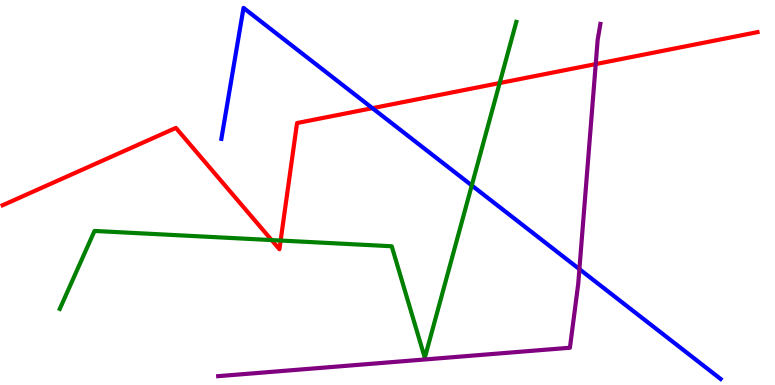[{'lines': ['blue', 'red'], 'intersections': [{'x': 4.81, 'y': 7.19}]}, {'lines': ['green', 'red'], 'intersections': [{'x': 3.5, 'y': 3.76}, {'x': 3.62, 'y': 3.75}, {'x': 6.45, 'y': 7.84}]}, {'lines': ['purple', 'red'], 'intersections': [{'x': 7.69, 'y': 8.34}]}, {'lines': ['blue', 'green'], 'intersections': [{'x': 6.09, 'y': 5.18}]}, {'lines': ['blue', 'purple'], 'intersections': [{'x': 7.48, 'y': 3.01}]}, {'lines': ['green', 'purple'], 'intersections': []}]